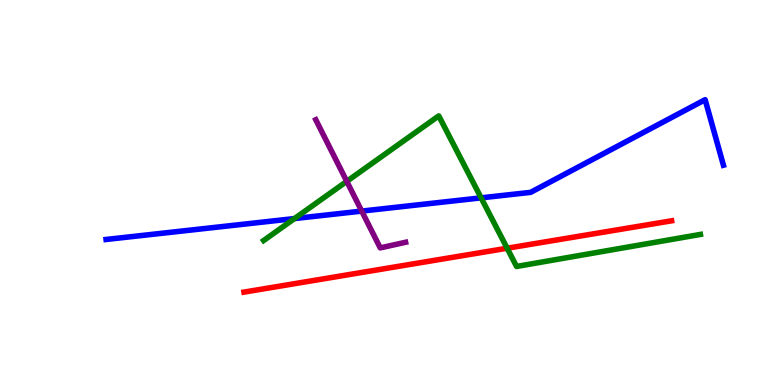[{'lines': ['blue', 'red'], 'intersections': []}, {'lines': ['green', 'red'], 'intersections': [{'x': 6.54, 'y': 3.55}]}, {'lines': ['purple', 'red'], 'intersections': []}, {'lines': ['blue', 'green'], 'intersections': [{'x': 3.8, 'y': 4.32}, {'x': 6.21, 'y': 4.86}]}, {'lines': ['blue', 'purple'], 'intersections': [{'x': 4.67, 'y': 4.52}]}, {'lines': ['green', 'purple'], 'intersections': [{'x': 4.47, 'y': 5.29}]}]